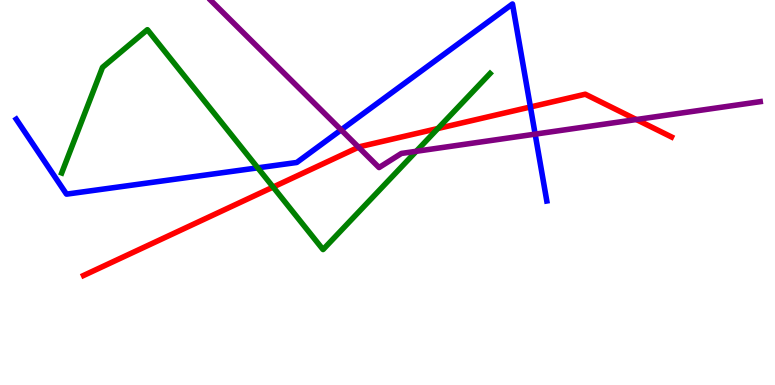[{'lines': ['blue', 'red'], 'intersections': [{'x': 6.84, 'y': 7.22}]}, {'lines': ['green', 'red'], 'intersections': [{'x': 3.52, 'y': 5.14}, {'x': 5.65, 'y': 6.66}]}, {'lines': ['purple', 'red'], 'intersections': [{'x': 4.63, 'y': 6.18}, {'x': 8.21, 'y': 6.9}]}, {'lines': ['blue', 'green'], 'intersections': [{'x': 3.33, 'y': 5.64}]}, {'lines': ['blue', 'purple'], 'intersections': [{'x': 4.4, 'y': 6.63}, {'x': 6.91, 'y': 6.52}]}, {'lines': ['green', 'purple'], 'intersections': [{'x': 5.37, 'y': 6.07}]}]